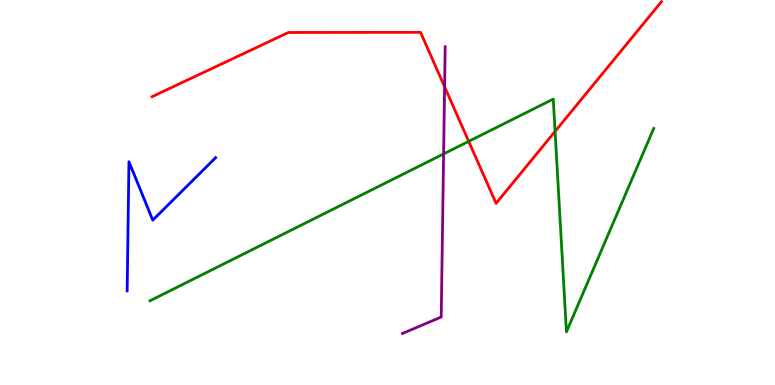[{'lines': ['blue', 'red'], 'intersections': []}, {'lines': ['green', 'red'], 'intersections': [{'x': 6.05, 'y': 6.33}, {'x': 7.16, 'y': 6.59}]}, {'lines': ['purple', 'red'], 'intersections': [{'x': 5.74, 'y': 7.75}]}, {'lines': ['blue', 'green'], 'intersections': []}, {'lines': ['blue', 'purple'], 'intersections': []}, {'lines': ['green', 'purple'], 'intersections': [{'x': 5.72, 'y': 6.0}]}]